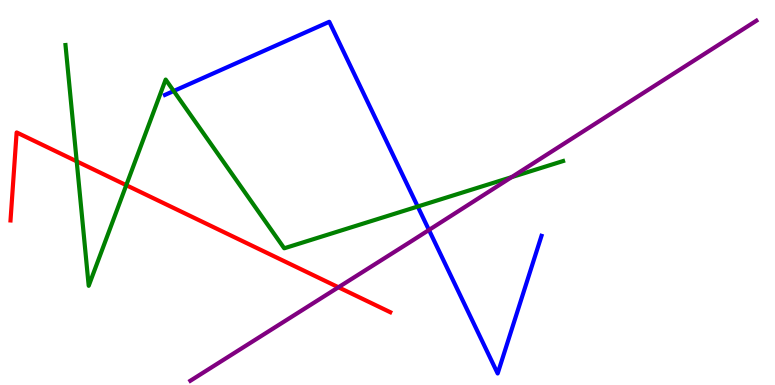[{'lines': ['blue', 'red'], 'intersections': []}, {'lines': ['green', 'red'], 'intersections': [{'x': 0.99, 'y': 5.81}, {'x': 1.63, 'y': 5.19}]}, {'lines': ['purple', 'red'], 'intersections': [{'x': 4.37, 'y': 2.54}]}, {'lines': ['blue', 'green'], 'intersections': [{'x': 2.24, 'y': 7.64}, {'x': 5.39, 'y': 4.64}]}, {'lines': ['blue', 'purple'], 'intersections': [{'x': 5.53, 'y': 4.03}]}, {'lines': ['green', 'purple'], 'intersections': [{'x': 6.6, 'y': 5.4}]}]